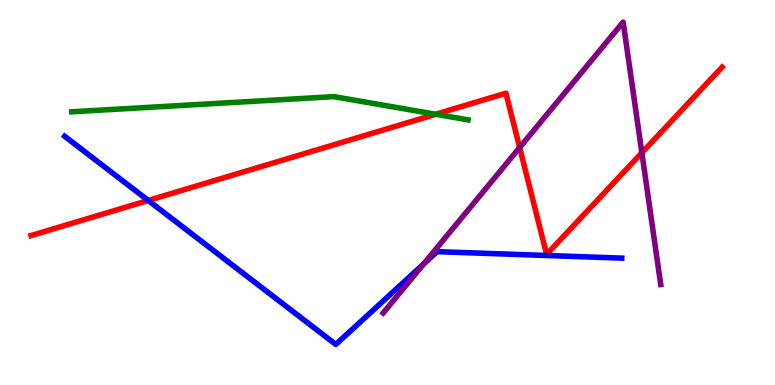[{'lines': ['blue', 'red'], 'intersections': [{'x': 1.91, 'y': 4.79}]}, {'lines': ['green', 'red'], 'intersections': [{'x': 5.62, 'y': 7.03}]}, {'lines': ['purple', 'red'], 'intersections': [{'x': 6.71, 'y': 6.17}, {'x': 8.28, 'y': 6.03}]}, {'lines': ['blue', 'green'], 'intersections': []}, {'lines': ['blue', 'purple'], 'intersections': [{'x': 5.47, 'y': 3.14}]}, {'lines': ['green', 'purple'], 'intersections': []}]